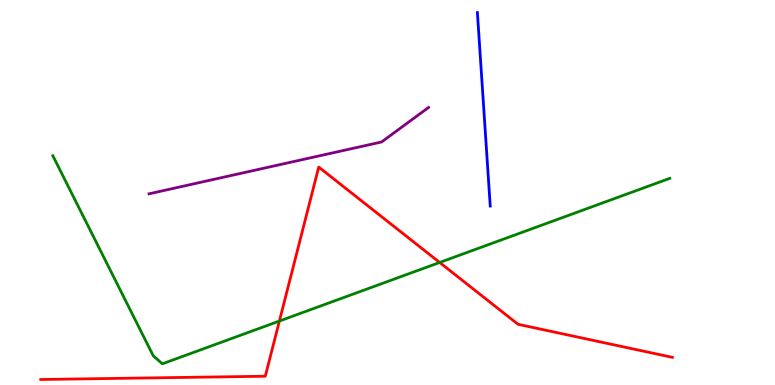[{'lines': ['blue', 'red'], 'intersections': []}, {'lines': ['green', 'red'], 'intersections': [{'x': 3.61, 'y': 1.66}, {'x': 5.67, 'y': 3.18}]}, {'lines': ['purple', 'red'], 'intersections': []}, {'lines': ['blue', 'green'], 'intersections': []}, {'lines': ['blue', 'purple'], 'intersections': []}, {'lines': ['green', 'purple'], 'intersections': []}]